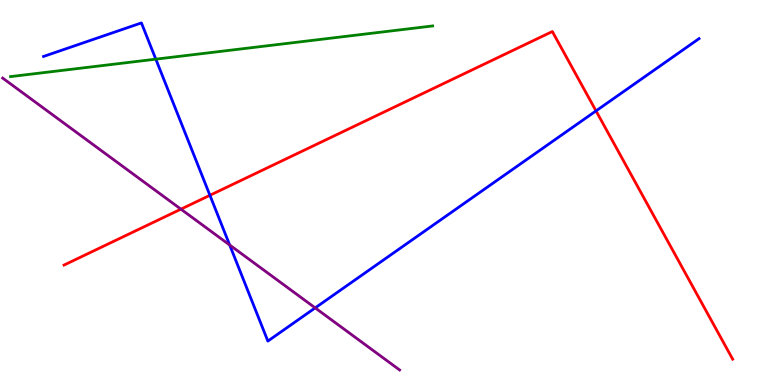[{'lines': ['blue', 'red'], 'intersections': [{'x': 2.71, 'y': 4.93}, {'x': 7.69, 'y': 7.12}]}, {'lines': ['green', 'red'], 'intersections': []}, {'lines': ['purple', 'red'], 'intersections': [{'x': 2.33, 'y': 4.57}]}, {'lines': ['blue', 'green'], 'intersections': [{'x': 2.01, 'y': 8.46}]}, {'lines': ['blue', 'purple'], 'intersections': [{'x': 2.96, 'y': 3.64}, {'x': 4.07, 'y': 2.0}]}, {'lines': ['green', 'purple'], 'intersections': []}]